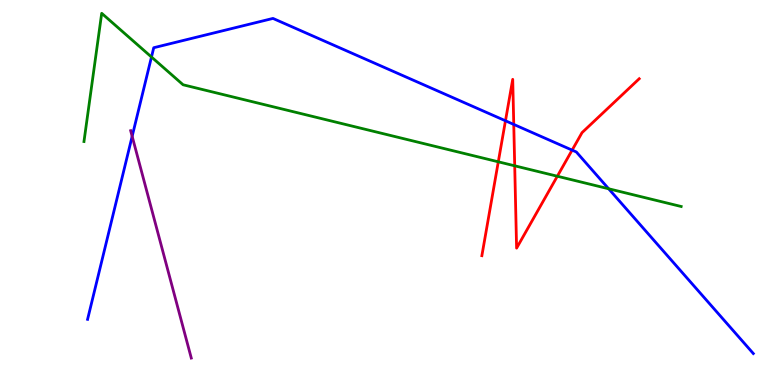[{'lines': ['blue', 'red'], 'intersections': [{'x': 6.52, 'y': 6.86}, {'x': 6.63, 'y': 6.77}, {'x': 7.38, 'y': 6.1}]}, {'lines': ['green', 'red'], 'intersections': [{'x': 6.43, 'y': 5.8}, {'x': 6.64, 'y': 5.69}, {'x': 7.19, 'y': 5.42}]}, {'lines': ['purple', 'red'], 'intersections': []}, {'lines': ['blue', 'green'], 'intersections': [{'x': 1.95, 'y': 8.52}, {'x': 7.85, 'y': 5.1}]}, {'lines': ['blue', 'purple'], 'intersections': [{'x': 1.71, 'y': 6.46}]}, {'lines': ['green', 'purple'], 'intersections': []}]